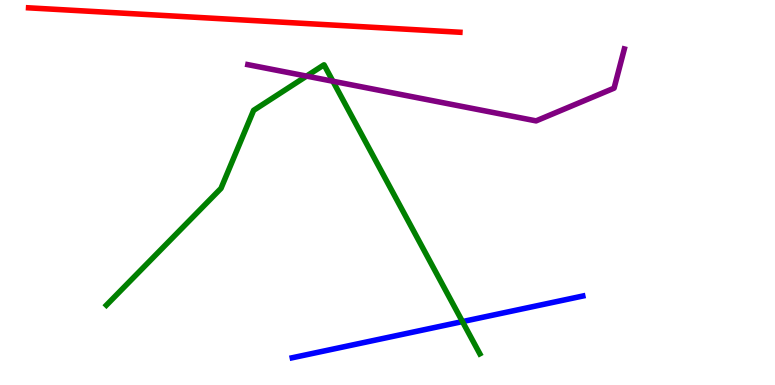[{'lines': ['blue', 'red'], 'intersections': []}, {'lines': ['green', 'red'], 'intersections': []}, {'lines': ['purple', 'red'], 'intersections': []}, {'lines': ['blue', 'green'], 'intersections': [{'x': 5.97, 'y': 1.65}]}, {'lines': ['blue', 'purple'], 'intersections': []}, {'lines': ['green', 'purple'], 'intersections': [{'x': 3.96, 'y': 8.02}, {'x': 4.3, 'y': 7.89}]}]